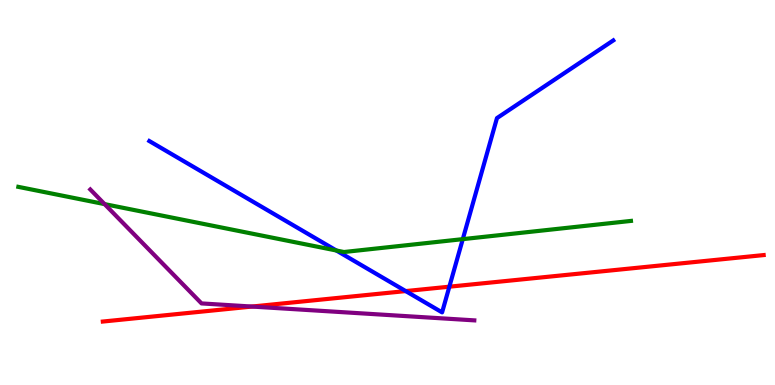[{'lines': ['blue', 'red'], 'intersections': [{'x': 5.23, 'y': 2.44}, {'x': 5.8, 'y': 2.55}]}, {'lines': ['green', 'red'], 'intersections': []}, {'lines': ['purple', 'red'], 'intersections': [{'x': 3.25, 'y': 2.04}]}, {'lines': ['blue', 'green'], 'intersections': [{'x': 4.34, 'y': 3.49}, {'x': 5.97, 'y': 3.79}]}, {'lines': ['blue', 'purple'], 'intersections': []}, {'lines': ['green', 'purple'], 'intersections': [{'x': 1.35, 'y': 4.7}]}]